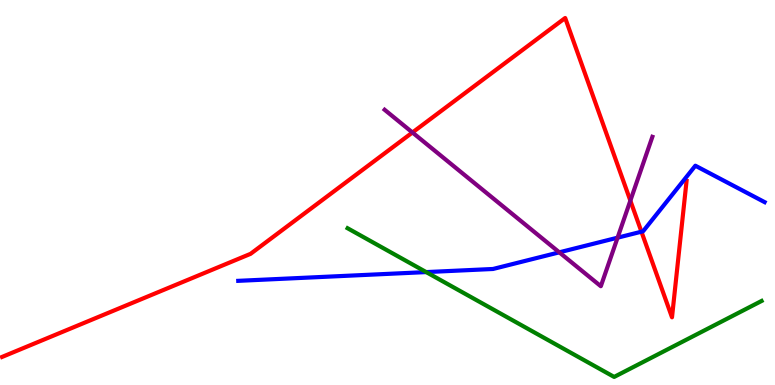[{'lines': ['blue', 'red'], 'intersections': [{'x': 8.28, 'y': 3.98}]}, {'lines': ['green', 'red'], 'intersections': []}, {'lines': ['purple', 'red'], 'intersections': [{'x': 5.32, 'y': 6.56}, {'x': 8.13, 'y': 4.79}]}, {'lines': ['blue', 'green'], 'intersections': [{'x': 5.5, 'y': 2.93}]}, {'lines': ['blue', 'purple'], 'intersections': [{'x': 7.22, 'y': 3.45}, {'x': 7.97, 'y': 3.83}]}, {'lines': ['green', 'purple'], 'intersections': []}]